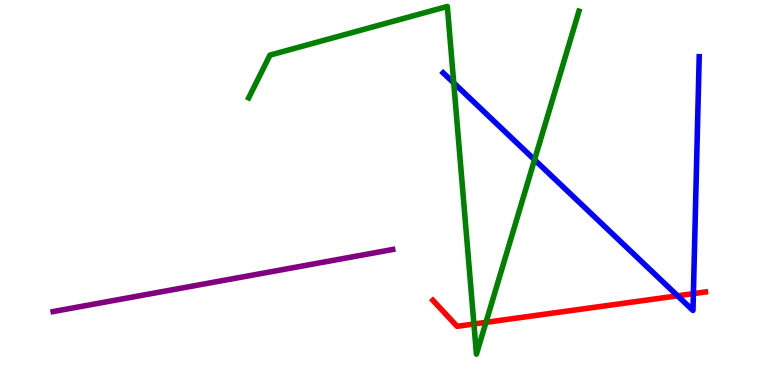[{'lines': ['blue', 'red'], 'intersections': [{'x': 8.74, 'y': 2.32}, {'x': 8.95, 'y': 2.37}]}, {'lines': ['green', 'red'], 'intersections': [{'x': 6.11, 'y': 1.58}, {'x': 6.27, 'y': 1.63}]}, {'lines': ['purple', 'red'], 'intersections': []}, {'lines': ['blue', 'green'], 'intersections': [{'x': 5.85, 'y': 7.85}, {'x': 6.9, 'y': 5.85}]}, {'lines': ['blue', 'purple'], 'intersections': []}, {'lines': ['green', 'purple'], 'intersections': []}]